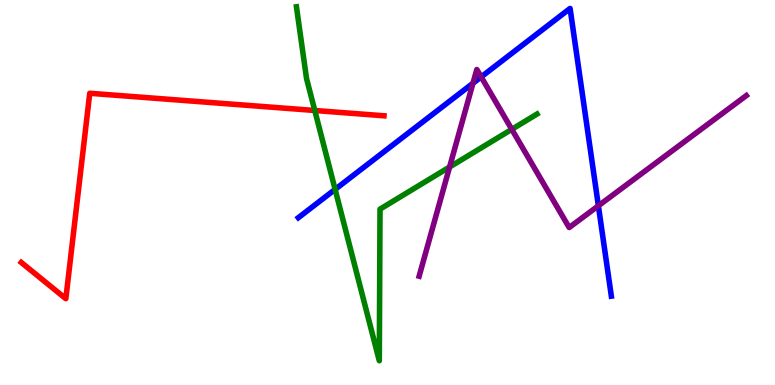[{'lines': ['blue', 'red'], 'intersections': []}, {'lines': ['green', 'red'], 'intersections': [{'x': 4.06, 'y': 7.13}]}, {'lines': ['purple', 'red'], 'intersections': []}, {'lines': ['blue', 'green'], 'intersections': [{'x': 4.32, 'y': 5.08}]}, {'lines': ['blue', 'purple'], 'intersections': [{'x': 6.1, 'y': 7.84}, {'x': 6.21, 'y': 8.0}, {'x': 7.72, 'y': 4.65}]}, {'lines': ['green', 'purple'], 'intersections': [{'x': 5.8, 'y': 5.66}, {'x': 6.6, 'y': 6.64}]}]